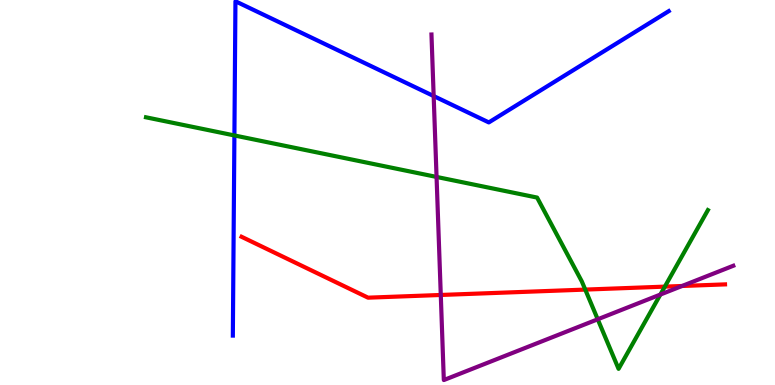[{'lines': ['blue', 'red'], 'intersections': []}, {'lines': ['green', 'red'], 'intersections': [{'x': 7.55, 'y': 2.48}, {'x': 8.58, 'y': 2.56}]}, {'lines': ['purple', 'red'], 'intersections': [{'x': 5.69, 'y': 2.34}, {'x': 8.8, 'y': 2.57}]}, {'lines': ['blue', 'green'], 'intersections': [{'x': 3.02, 'y': 6.48}]}, {'lines': ['blue', 'purple'], 'intersections': [{'x': 5.6, 'y': 7.51}]}, {'lines': ['green', 'purple'], 'intersections': [{'x': 5.63, 'y': 5.4}, {'x': 7.71, 'y': 1.71}, {'x': 8.52, 'y': 2.35}]}]